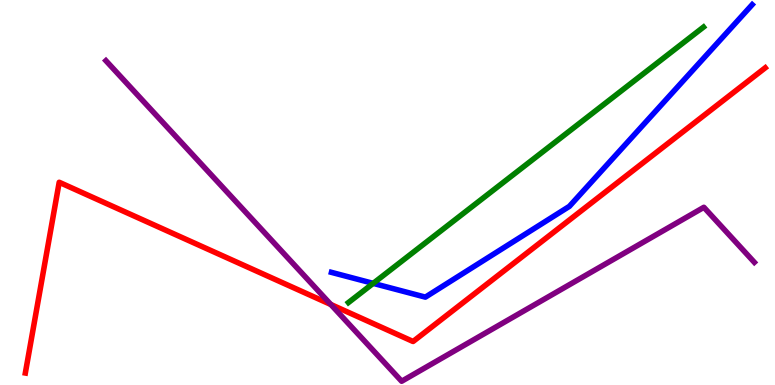[{'lines': ['blue', 'red'], 'intersections': []}, {'lines': ['green', 'red'], 'intersections': []}, {'lines': ['purple', 'red'], 'intersections': [{'x': 4.27, 'y': 2.09}]}, {'lines': ['blue', 'green'], 'intersections': [{'x': 4.82, 'y': 2.64}]}, {'lines': ['blue', 'purple'], 'intersections': []}, {'lines': ['green', 'purple'], 'intersections': []}]